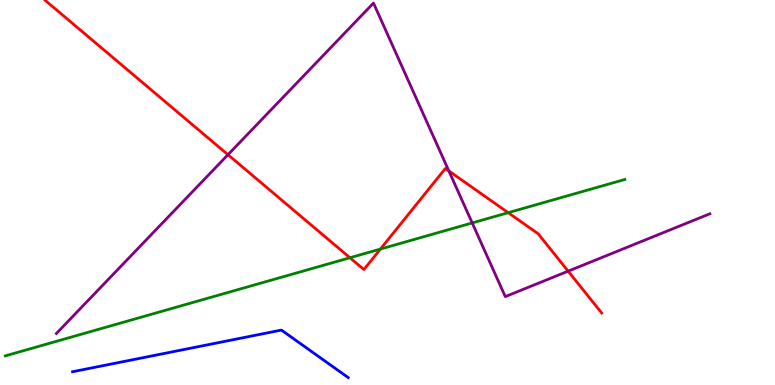[{'lines': ['blue', 'red'], 'intersections': []}, {'lines': ['green', 'red'], 'intersections': [{'x': 4.52, 'y': 3.31}, {'x': 4.91, 'y': 3.53}, {'x': 6.56, 'y': 4.48}]}, {'lines': ['purple', 'red'], 'intersections': [{'x': 2.94, 'y': 5.98}, {'x': 5.79, 'y': 5.56}, {'x': 7.33, 'y': 2.96}]}, {'lines': ['blue', 'green'], 'intersections': []}, {'lines': ['blue', 'purple'], 'intersections': []}, {'lines': ['green', 'purple'], 'intersections': [{'x': 6.09, 'y': 4.21}]}]